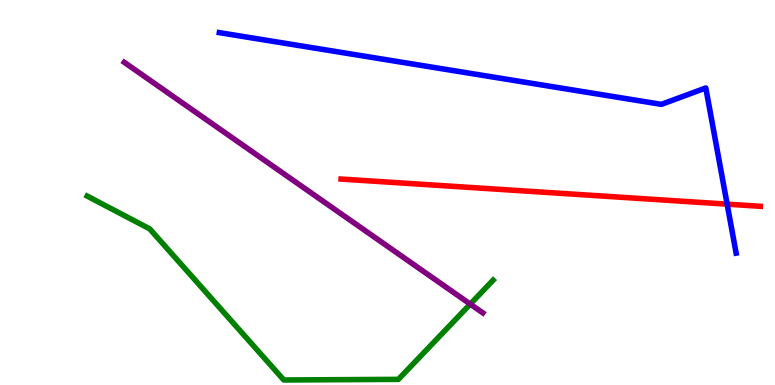[{'lines': ['blue', 'red'], 'intersections': [{'x': 9.38, 'y': 4.7}]}, {'lines': ['green', 'red'], 'intersections': []}, {'lines': ['purple', 'red'], 'intersections': []}, {'lines': ['blue', 'green'], 'intersections': []}, {'lines': ['blue', 'purple'], 'intersections': []}, {'lines': ['green', 'purple'], 'intersections': [{'x': 6.07, 'y': 2.1}]}]